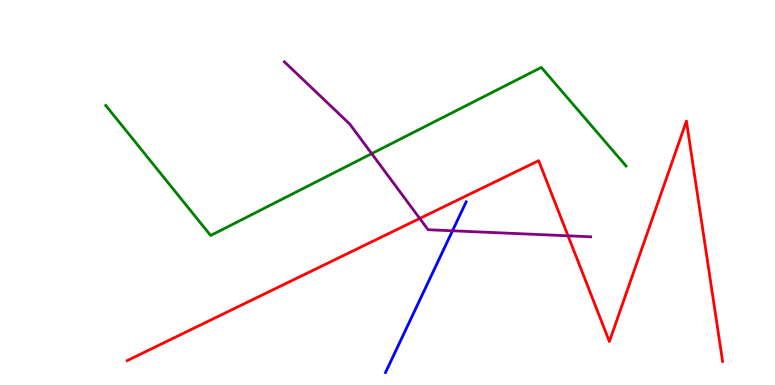[{'lines': ['blue', 'red'], 'intersections': []}, {'lines': ['green', 'red'], 'intersections': []}, {'lines': ['purple', 'red'], 'intersections': [{'x': 5.42, 'y': 4.33}, {'x': 7.33, 'y': 3.88}]}, {'lines': ['blue', 'green'], 'intersections': []}, {'lines': ['blue', 'purple'], 'intersections': [{'x': 5.84, 'y': 4.01}]}, {'lines': ['green', 'purple'], 'intersections': [{'x': 4.8, 'y': 6.01}]}]